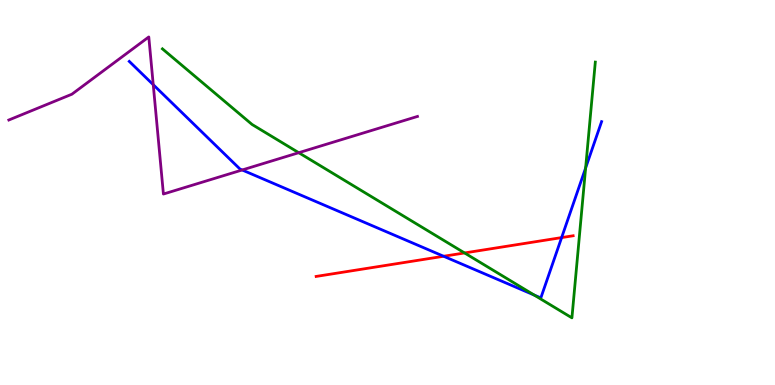[{'lines': ['blue', 'red'], 'intersections': [{'x': 5.72, 'y': 3.34}, {'x': 7.25, 'y': 3.83}]}, {'lines': ['green', 'red'], 'intersections': [{'x': 5.99, 'y': 3.43}]}, {'lines': ['purple', 'red'], 'intersections': []}, {'lines': ['blue', 'green'], 'intersections': [{'x': 6.89, 'y': 2.34}, {'x': 7.56, 'y': 5.64}]}, {'lines': ['blue', 'purple'], 'intersections': [{'x': 1.98, 'y': 7.8}, {'x': 3.12, 'y': 5.58}]}, {'lines': ['green', 'purple'], 'intersections': [{'x': 3.85, 'y': 6.03}]}]